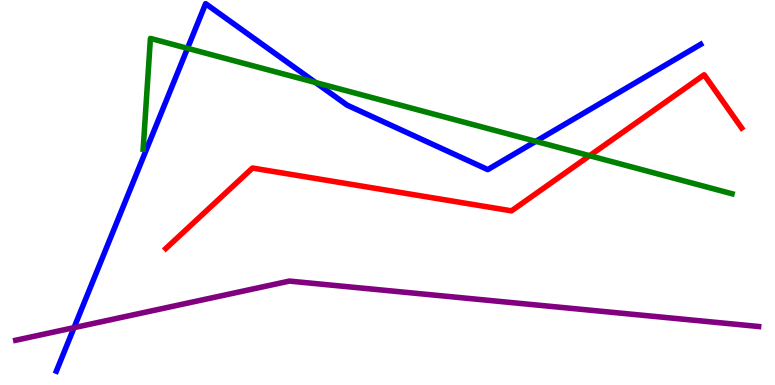[{'lines': ['blue', 'red'], 'intersections': []}, {'lines': ['green', 'red'], 'intersections': [{'x': 7.61, 'y': 5.96}]}, {'lines': ['purple', 'red'], 'intersections': []}, {'lines': ['blue', 'green'], 'intersections': [{'x': 2.42, 'y': 8.74}, {'x': 4.07, 'y': 7.86}, {'x': 6.91, 'y': 6.33}]}, {'lines': ['blue', 'purple'], 'intersections': [{'x': 0.955, 'y': 1.49}]}, {'lines': ['green', 'purple'], 'intersections': []}]